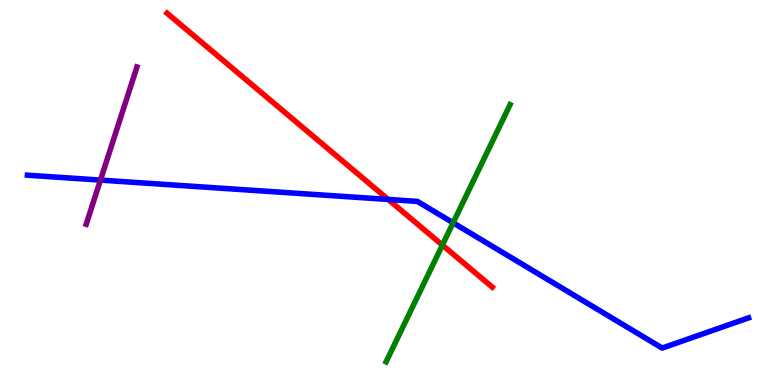[{'lines': ['blue', 'red'], 'intersections': [{'x': 5.01, 'y': 4.82}]}, {'lines': ['green', 'red'], 'intersections': [{'x': 5.71, 'y': 3.63}]}, {'lines': ['purple', 'red'], 'intersections': []}, {'lines': ['blue', 'green'], 'intersections': [{'x': 5.85, 'y': 4.21}]}, {'lines': ['blue', 'purple'], 'intersections': [{'x': 1.3, 'y': 5.32}]}, {'lines': ['green', 'purple'], 'intersections': []}]